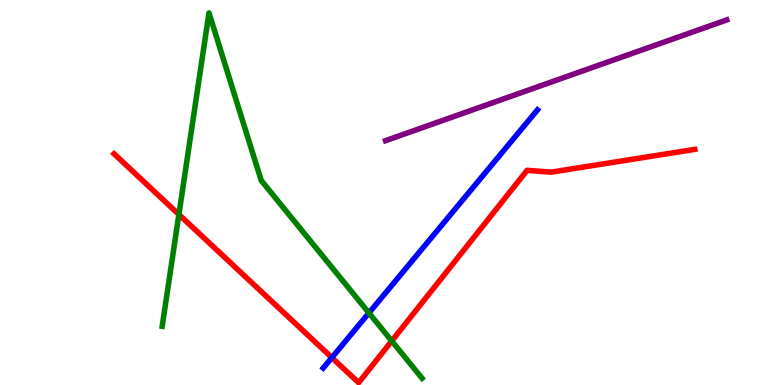[{'lines': ['blue', 'red'], 'intersections': [{'x': 4.28, 'y': 0.711}]}, {'lines': ['green', 'red'], 'intersections': [{'x': 2.31, 'y': 4.43}, {'x': 5.05, 'y': 1.14}]}, {'lines': ['purple', 'red'], 'intersections': []}, {'lines': ['blue', 'green'], 'intersections': [{'x': 4.76, 'y': 1.87}]}, {'lines': ['blue', 'purple'], 'intersections': []}, {'lines': ['green', 'purple'], 'intersections': []}]